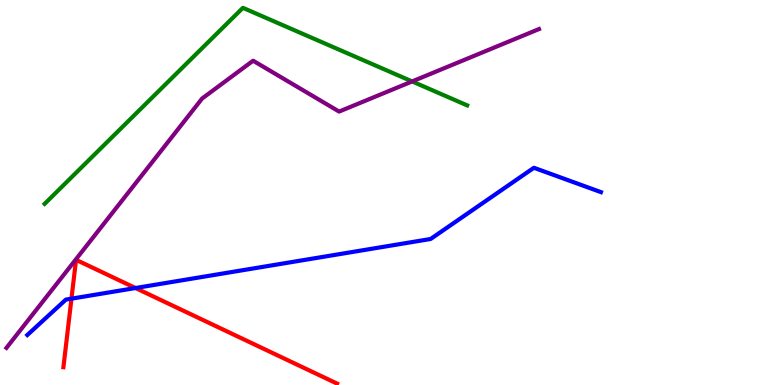[{'lines': ['blue', 'red'], 'intersections': [{'x': 0.922, 'y': 2.24}, {'x': 1.75, 'y': 2.52}]}, {'lines': ['green', 'red'], 'intersections': []}, {'lines': ['purple', 'red'], 'intersections': []}, {'lines': ['blue', 'green'], 'intersections': []}, {'lines': ['blue', 'purple'], 'intersections': []}, {'lines': ['green', 'purple'], 'intersections': [{'x': 5.32, 'y': 7.88}]}]